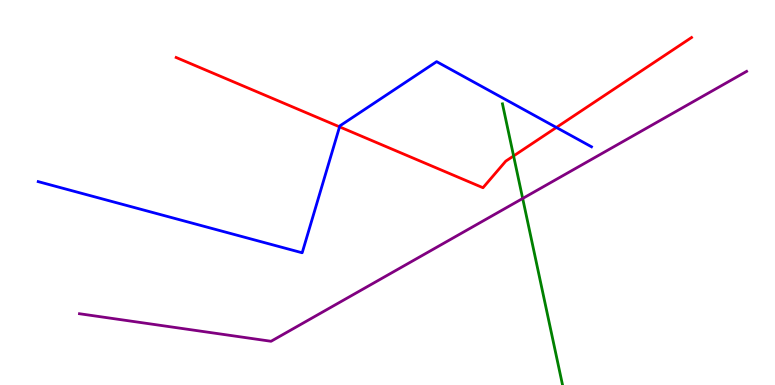[{'lines': ['blue', 'red'], 'intersections': [{'x': 4.38, 'y': 6.71}, {'x': 7.18, 'y': 6.69}]}, {'lines': ['green', 'red'], 'intersections': [{'x': 6.63, 'y': 5.95}]}, {'lines': ['purple', 'red'], 'intersections': []}, {'lines': ['blue', 'green'], 'intersections': []}, {'lines': ['blue', 'purple'], 'intersections': []}, {'lines': ['green', 'purple'], 'intersections': [{'x': 6.74, 'y': 4.85}]}]